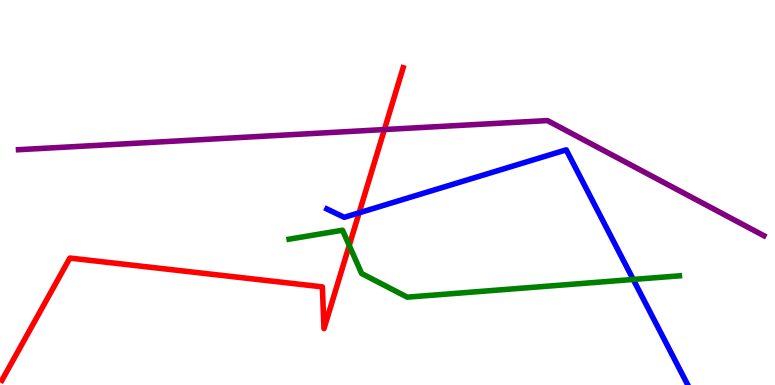[{'lines': ['blue', 'red'], 'intersections': [{'x': 4.63, 'y': 4.47}]}, {'lines': ['green', 'red'], 'intersections': [{'x': 4.51, 'y': 3.63}]}, {'lines': ['purple', 'red'], 'intersections': [{'x': 4.96, 'y': 6.63}]}, {'lines': ['blue', 'green'], 'intersections': [{'x': 8.17, 'y': 2.74}]}, {'lines': ['blue', 'purple'], 'intersections': []}, {'lines': ['green', 'purple'], 'intersections': []}]